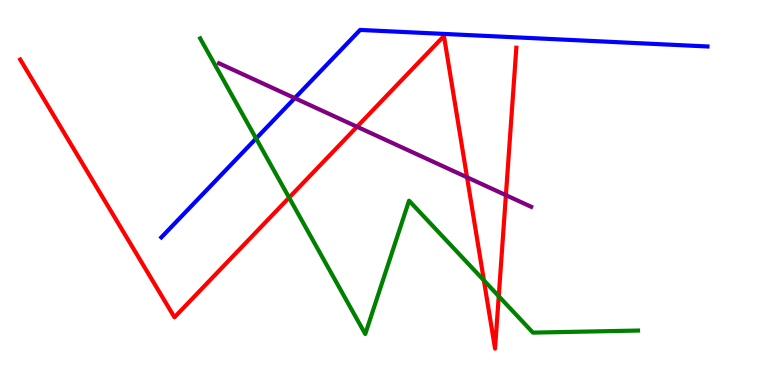[{'lines': ['blue', 'red'], 'intersections': []}, {'lines': ['green', 'red'], 'intersections': [{'x': 3.73, 'y': 4.87}, {'x': 6.24, 'y': 2.72}, {'x': 6.44, 'y': 2.31}]}, {'lines': ['purple', 'red'], 'intersections': [{'x': 4.61, 'y': 6.71}, {'x': 6.03, 'y': 5.39}, {'x': 6.53, 'y': 4.93}]}, {'lines': ['blue', 'green'], 'intersections': [{'x': 3.3, 'y': 6.4}]}, {'lines': ['blue', 'purple'], 'intersections': [{'x': 3.8, 'y': 7.45}]}, {'lines': ['green', 'purple'], 'intersections': []}]